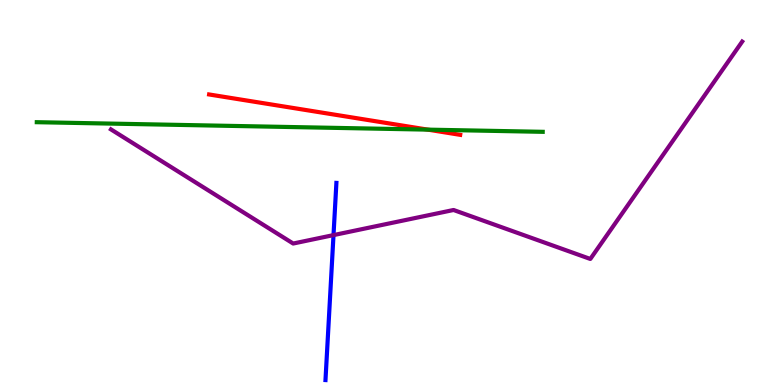[{'lines': ['blue', 'red'], 'intersections': []}, {'lines': ['green', 'red'], 'intersections': [{'x': 5.52, 'y': 6.63}]}, {'lines': ['purple', 'red'], 'intersections': []}, {'lines': ['blue', 'green'], 'intersections': []}, {'lines': ['blue', 'purple'], 'intersections': [{'x': 4.3, 'y': 3.89}]}, {'lines': ['green', 'purple'], 'intersections': []}]